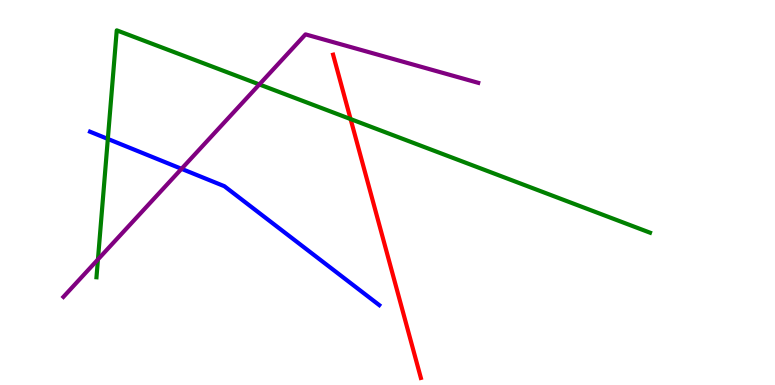[{'lines': ['blue', 'red'], 'intersections': []}, {'lines': ['green', 'red'], 'intersections': [{'x': 4.52, 'y': 6.91}]}, {'lines': ['purple', 'red'], 'intersections': []}, {'lines': ['blue', 'green'], 'intersections': [{'x': 1.39, 'y': 6.39}]}, {'lines': ['blue', 'purple'], 'intersections': [{'x': 2.34, 'y': 5.61}]}, {'lines': ['green', 'purple'], 'intersections': [{'x': 1.26, 'y': 3.26}, {'x': 3.35, 'y': 7.81}]}]